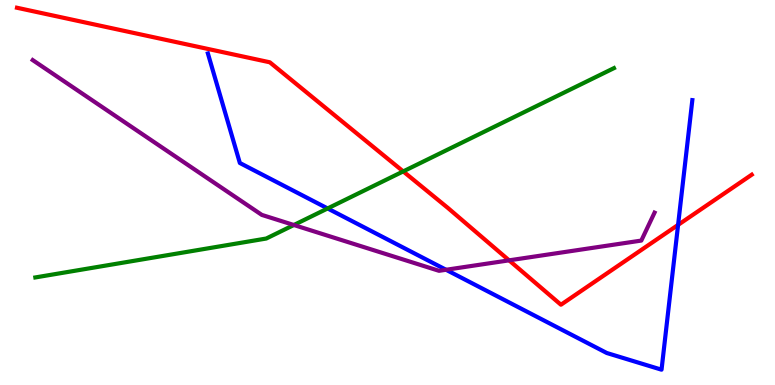[{'lines': ['blue', 'red'], 'intersections': [{'x': 8.75, 'y': 4.16}]}, {'lines': ['green', 'red'], 'intersections': [{'x': 5.2, 'y': 5.55}]}, {'lines': ['purple', 'red'], 'intersections': [{'x': 6.57, 'y': 3.24}]}, {'lines': ['blue', 'green'], 'intersections': [{'x': 4.23, 'y': 4.59}]}, {'lines': ['blue', 'purple'], 'intersections': [{'x': 5.76, 'y': 2.99}]}, {'lines': ['green', 'purple'], 'intersections': [{'x': 3.79, 'y': 4.16}]}]